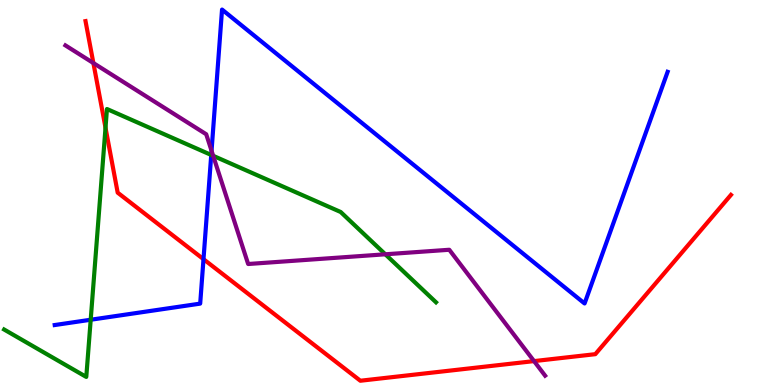[{'lines': ['blue', 'red'], 'intersections': [{'x': 2.63, 'y': 3.27}]}, {'lines': ['green', 'red'], 'intersections': [{'x': 1.36, 'y': 6.68}]}, {'lines': ['purple', 'red'], 'intersections': [{'x': 1.2, 'y': 8.36}, {'x': 6.89, 'y': 0.621}]}, {'lines': ['blue', 'green'], 'intersections': [{'x': 1.17, 'y': 1.69}, {'x': 2.73, 'y': 5.98}]}, {'lines': ['blue', 'purple'], 'intersections': [{'x': 2.73, 'y': 6.08}]}, {'lines': ['green', 'purple'], 'intersections': [{'x': 2.75, 'y': 5.95}, {'x': 4.97, 'y': 3.4}]}]